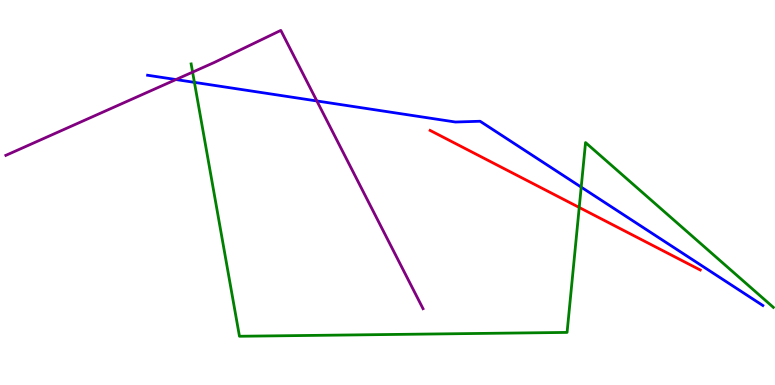[{'lines': ['blue', 'red'], 'intersections': []}, {'lines': ['green', 'red'], 'intersections': [{'x': 7.47, 'y': 4.61}]}, {'lines': ['purple', 'red'], 'intersections': []}, {'lines': ['blue', 'green'], 'intersections': [{'x': 2.51, 'y': 7.86}, {'x': 7.5, 'y': 5.14}]}, {'lines': ['blue', 'purple'], 'intersections': [{'x': 2.27, 'y': 7.93}, {'x': 4.09, 'y': 7.38}]}, {'lines': ['green', 'purple'], 'intersections': [{'x': 2.49, 'y': 8.13}]}]